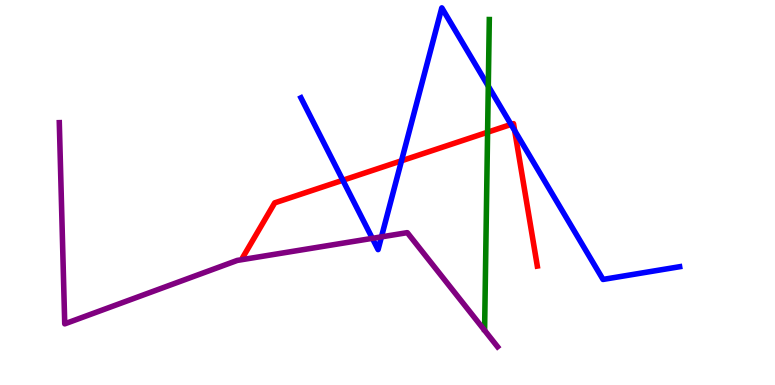[{'lines': ['blue', 'red'], 'intersections': [{'x': 4.42, 'y': 5.32}, {'x': 5.18, 'y': 5.82}, {'x': 6.59, 'y': 6.77}, {'x': 6.64, 'y': 6.61}]}, {'lines': ['green', 'red'], 'intersections': [{'x': 6.29, 'y': 6.57}]}, {'lines': ['purple', 'red'], 'intersections': []}, {'lines': ['blue', 'green'], 'intersections': [{'x': 6.3, 'y': 7.76}]}, {'lines': ['blue', 'purple'], 'intersections': [{'x': 4.8, 'y': 3.81}, {'x': 4.92, 'y': 3.85}]}, {'lines': ['green', 'purple'], 'intersections': []}]